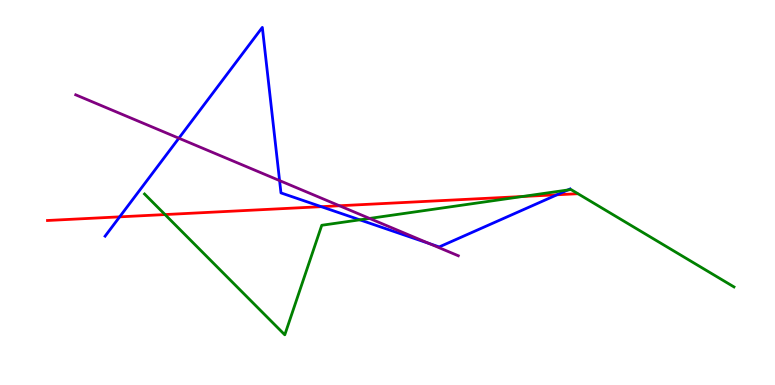[{'lines': ['blue', 'red'], 'intersections': [{'x': 1.54, 'y': 4.37}, {'x': 4.15, 'y': 4.63}, {'x': 7.19, 'y': 4.94}]}, {'lines': ['green', 'red'], 'intersections': [{'x': 2.13, 'y': 4.43}, {'x': 6.74, 'y': 4.9}]}, {'lines': ['purple', 'red'], 'intersections': [{'x': 4.38, 'y': 4.66}]}, {'lines': ['blue', 'green'], 'intersections': [{'x': 4.64, 'y': 4.29}, {'x': 7.33, 'y': 5.06}]}, {'lines': ['blue', 'purple'], 'intersections': [{'x': 2.31, 'y': 6.41}, {'x': 3.61, 'y': 5.31}, {'x': 5.54, 'y': 3.67}]}, {'lines': ['green', 'purple'], 'intersections': [{'x': 4.77, 'y': 4.33}]}]